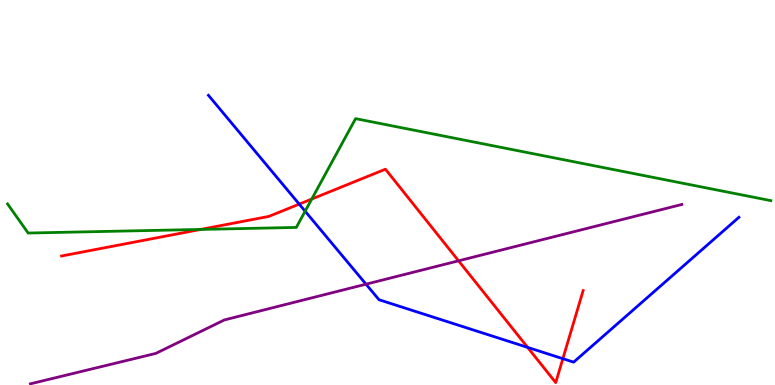[{'lines': ['blue', 'red'], 'intersections': [{'x': 3.86, 'y': 4.7}, {'x': 6.81, 'y': 0.977}, {'x': 7.26, 'y': 0.683}]}, {'lines': ['green', 'red'], 'intersections': [{'x': 2.59, 'y': 4.04}, {'x': 4.02, 'y': 4.83}]}, {'lines': ['purple', 'red'], 'intersections': [{'x': 5.92, 'y': 3.23}]}, {'lines': ['blue', 'green'], 'intersections': [{'x': 3.94, 'y': 4.51}]}, {'lines': ['blue', 'purple'], 'intersections': [{'x': 4.72, 'y': 2.62}]}, {'lines': ['green', 'purple'], 'intersections': []}]